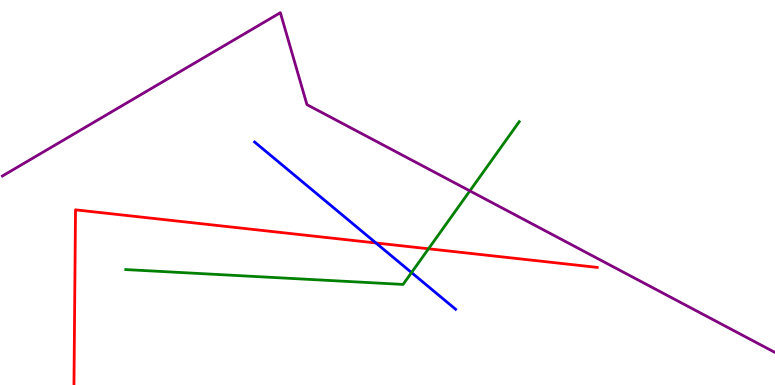[{'lines': ['blue', 'red'], 'intersections': [{'x': 4.85, 'y': 3.69}]}, {'lines': ['green', 'red'], 'intersections': [{'x': 5.53, 'y': 3.54}]}, {'lines': ['purple', 'red'], 'intersections': []}, {'lines': ['blue', 'green'], 'intersections': [{'x': 5.31, 'y': 2.92}]}, {'lines': ['blue', 'purple'], 'intersections': []}, {'lines': ['green', 'purple'], 'intersections': [{'x': 6.06, 'y': 5.04}]}]